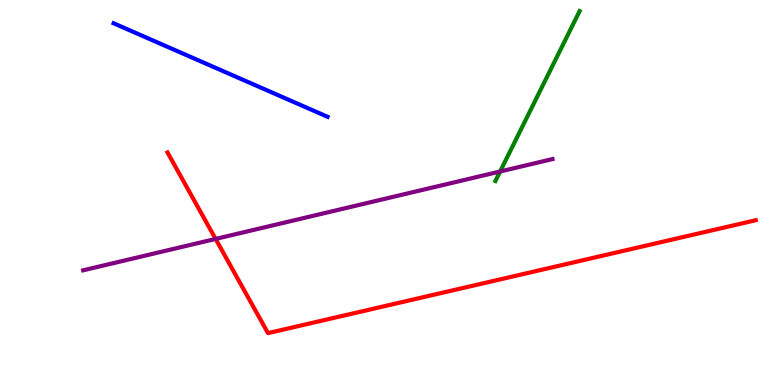[{'lines': ['blue', 'red'], 'intersections': []}, {'lines': ['green', 'red'], 'intersections': []}, {'lines': ['purple', 'red'], 'intersections': [{'x': 2.78, 'y': 3.79}]}, {'lines': ['blue', 'green'], 'intersections': []}, {'lines': ['blue', 'purple'], 'intersections': []}, {'lines': ['green', 'purple'], 'intersections': [{'x': 6.45, 'y': 5.55}]}]